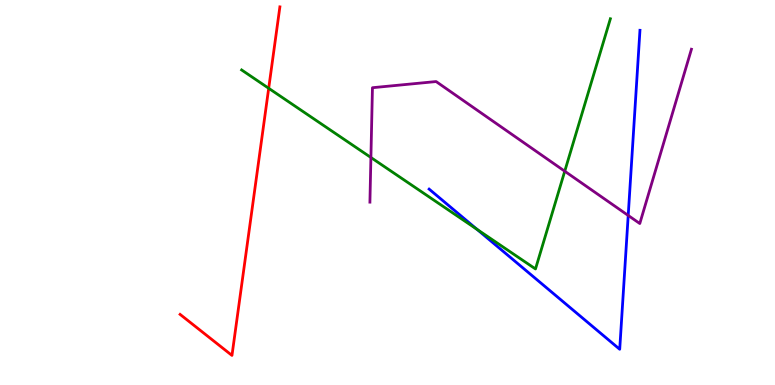[{'lines': ['blue', 'red'], 'intersections': []}, {'lines': ['green', 'red'], 'intersections': [{'x': 3.47, 'y': 7.71}]}, {'lines': ['purple', 'red'], 'intersections': []}, {'lines': ['blue', 'green'], 'intersections': [{'x': 6.15, 'y': 4.04}]}, {'lines': ['blue', 'purple'], 'intersections': [{'x': 8.11, 'y': 4.4}]}, {'lines': ['green', 'purple'], 'intersections': [{'x': 4.79, 'y': 5.91}, {'x': 7.29, 'y': 5.55}]}]